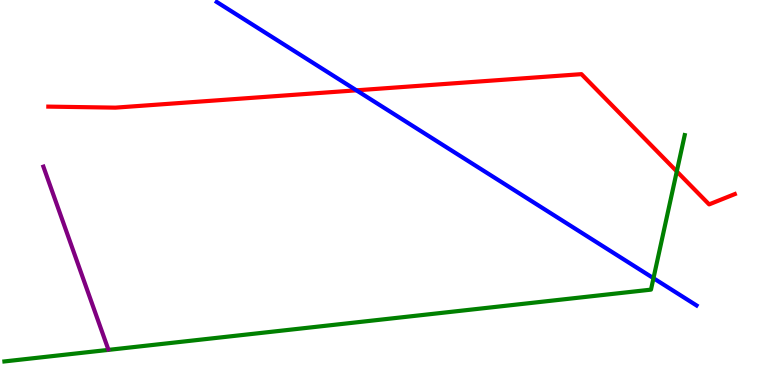[{'lines': ['blue', 'red'], 'intersections': [{'x': 4.6, 'y': 7.65}]}, {'lines': ['green', 'red'], 'intersections': [{'x': 8.73, 'y': 5.55}]}, {'lines': ['purple', 'red'], 'intersections': []}, {'lines': ['blue', 'green'], 'intersections': [{'x': 8.43, 'y': 2.77}]}, {'lines': ['blue', 'purple'], 'intersections': []}, {'lines': ['green', 'purple'], 'intersections': []}]